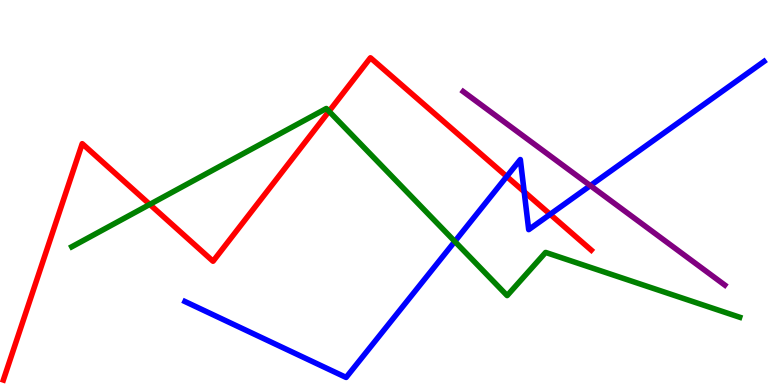[{'lines': ['blue', 'red'], 'intersections': [{'x': 6.54, 'y': 5.42}, {'x': 6.76, 'y': 5.02}, {'x': 7.1, 'y': 4.43}]}, {'lines': ['green', 'red'], 'intersections': [{'x': 1.93, 'y': 4.69}, {'x': 4.25, 'y': 7.11}]}, {'lines': ['purple', 'red'], 'intersections': []}, {'lines': ['blue', 'green'], 'intersections': [{'x': 5.87, 'y': 3.73}]}, {'lines': ['blue', 'purple'], 'intersections': [{'x': 7.62, 'y': 5.18}]}, {'lines': ['green', 'purple'], 'intersections': []}]